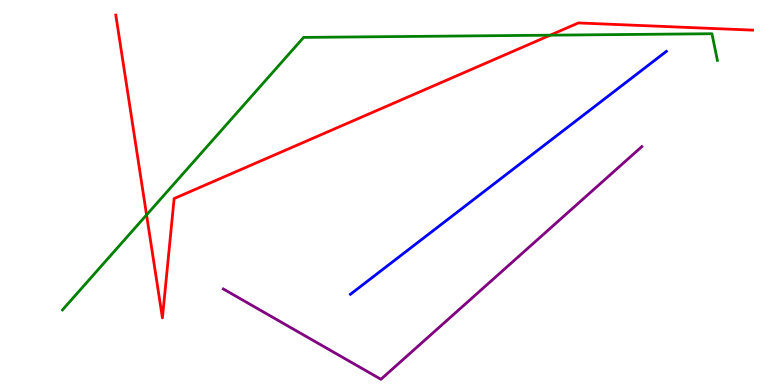[{'lines': ['blue', 'red'], 'intersections': []}, {'lines': ['green', 'red'], 'intersections': [{'x': 1.89, 'y': 4.42}, {'x': 7.1, 'y': 9.09}]}, {'lines': ['purple', 'red'], 'intersections': []}, {'lines': ['blue', 'green'], 'intersections': []}, {'lines': ['blue', 'purple'], 'intersections': []}, {'lines': ['green', 'purple'], 'intersections': []}]